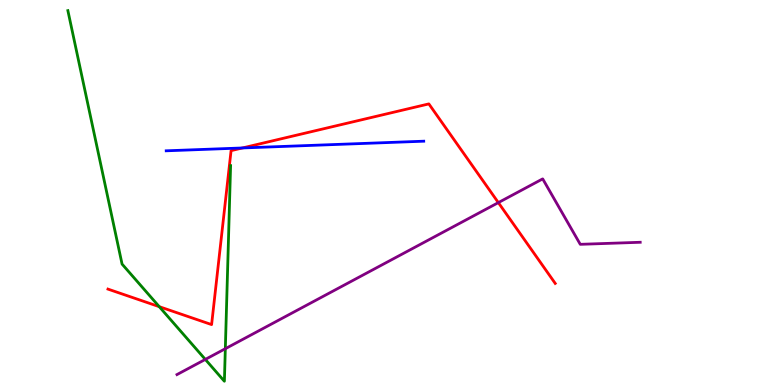[{'lines': ['blue', 'red'], 'intersections': [{'x': 3.13, 'y': 6.16}]}, {'lines': ['green', 'red'], 'intersections': [{'x': 2.05, 'y': 2.03}]}, {'lines': ['purple', 'red'], 'intersections': [{'x': 6.43, 'y': 4.74}]}, {'lines': ['blue', 'green'], 'intersections': []}, {'lines': ['blue', 'purple'], 'intersections': []}, {'lines': ['green', 'purple'], 'intersections': [{'x': 2.65, 'y': 0.665}, {'x': 2.91, 'y': 0.943}]}]